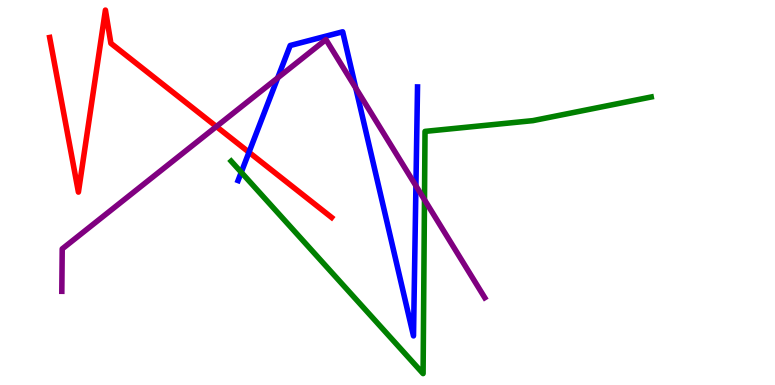[{'lines': ['blue', 'red'], 'intersections': [{'x': 3.21, 'y': 6.04}]}, {'lines': ['green', 'red'], 'intersections': []}, {'lines': ['purple', 'red'], 'intersections': [{'x': 2.79, 'y': 6.71}]}, {'lines': ['blue', 'green'], 'intersections': [{'x': 3.11, 'y': 5.52}]}, {'lines': ['blue', 'purple'], 'intersections': [{'x': 3.58, 'y': 7.98}, {'x': 4.59, 'y': 7.71}, {'x': 5.37, 'y': 5.17}]}, {'lines': ['green', 'purple'], 'intersections': [{'x': 5.48, 'y': 4.81}]}]